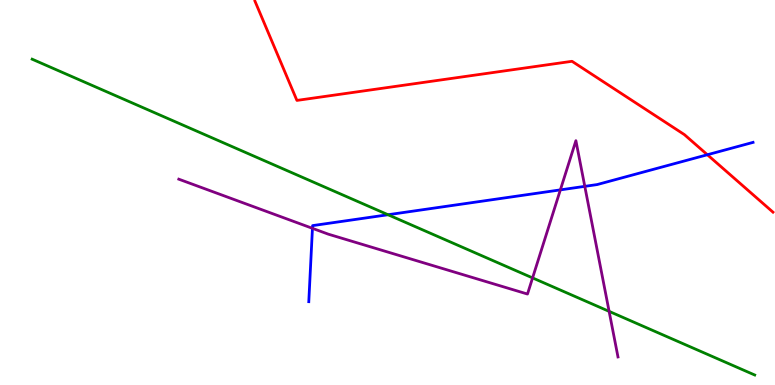[{'lines': ['blue', 'red'], 'intersections': [{'x': 9.13, 'y': 5.98}]}, {'lines': ['green', 'red'], 'intersections': []}, {'lines': ['purple', 'red'], 'intersections': []}, {'lines': ['blue', 'green'], 'intersections': [{'x': 5.01, 'y': 4.42}]}, {'lines': ['blue', 'purple'], 'intersections': [{'x': 4.03, 'y': 4.07}, {'x': 7.23, 'y': 5.07}, {'x': 7.55, 'y': 5.16}]}, {'lines': ['green', 'purple'], 'intersections': [{'x': 6.87, 'y': 2.78}, {'x': 7.86, 'y': 1.91}]}]